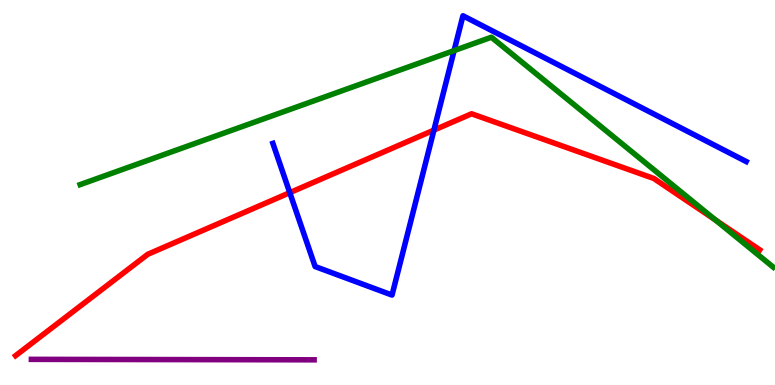[{'lines': ['blue', 'red'], 'intersections': [{'x': 3.74, 'y': 5.0}, {'x': 5.6, 'y': 6.62}]}, {'lines': ['green', 'red'], 'intersections': [{'x': 9.23, 'y': 4.29}]}, {'lines': ['purple', 'red'], 'intersections': []}, {'lines': ['blue', 'green'], 'intersections': [{'x': 5.86, 'y': 8.69}]}, {'lines': ['blue', 'purple'], 'intersections': []}, {'lines': ['green', 'purple'], 'intersections': []}]